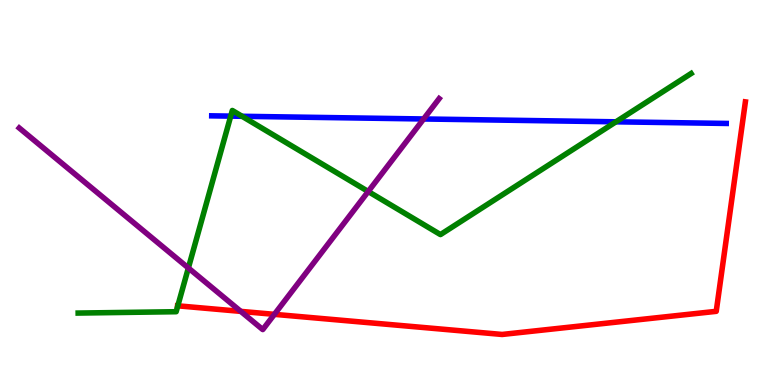[{'lines': ['blue', 'red'], 'intersections': []}, {'lines': ['green', 'red'], 'intersections': [{'x': 2.29, 'y': 2.06}]}, {'lines': ['purple', 'red'], 'intersections': [{'x': 3.11, 'y': 1.91}, {'x': 3.54, 'y': 1.84}]}, {'lines': ['blue', 'green'], 'intersections': [{'x': 2.98, 'y': 6.98}, {'x': 3.12, 'y': 6.98}, {'x': 7.95, 'y': 6.84}]}, {'lines': ['blue', 'purple'], 'intersections': [{'x': 5.47, 'y': 6.91}]}, {'lines': ['green', 'purple'], 'intersections': [{'x': 2.43, 'y': 3.04}, {'x': 4.75, 'y': 5.03}]}]